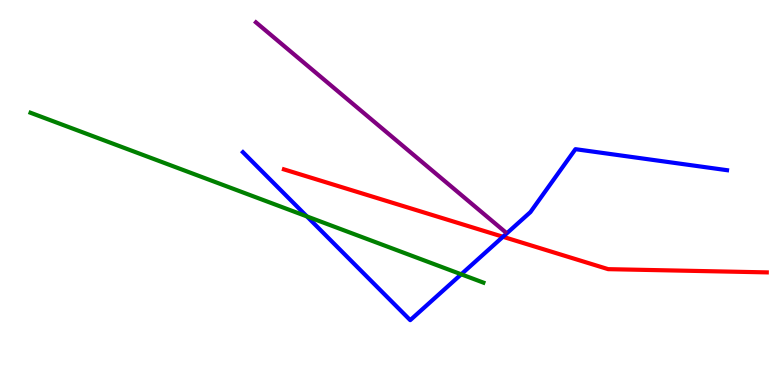[{'lines': ['blue', 'red'], 'intersections': [{'x': 6.49, 'y': 3.85}]}, {'lines': ['green', 'red'], 'intersections': []}, {'lines': ['purple', 'red'], 'intersections': []}, {'lines': ['blue', 'green'], 'intersections': [{'x': 3.96, 'y': 4.38}, {'x': 5.95, 'y': 2.88}]}, {'lines': ['blue', 'purple'], 'intersections': []}, {'lines': ['green', 'purple'], 'intersections': []}]